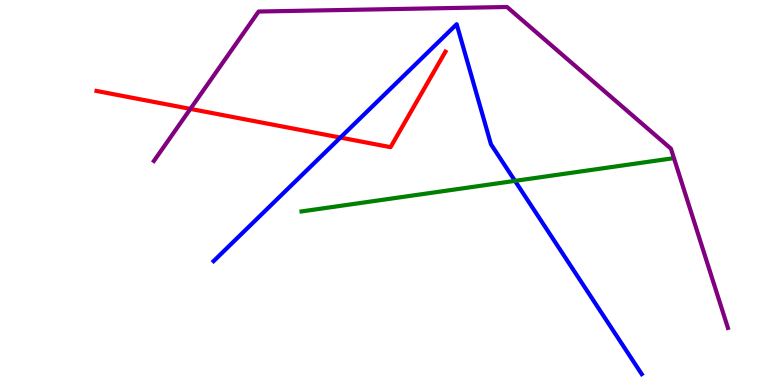[{'lines': ['blue', 'red'], 'intersections': [{'x': 4.39, 'y': 6.43}]}, {'lines': ['green', 'red'], 'intersections': []}, {'lines': ['purple', 'red'], 'intersections': [{'x': 2.46, 'y': 7.17}]}, {'lines': ['blue', 'green'], 'intersections': [{'x': 6.64, 'y': 5.3}]}, {'lines': ['blue', 'purple'], 'intersections': []}, {'lines': ['green', 'purple'], 'intersections': []}]